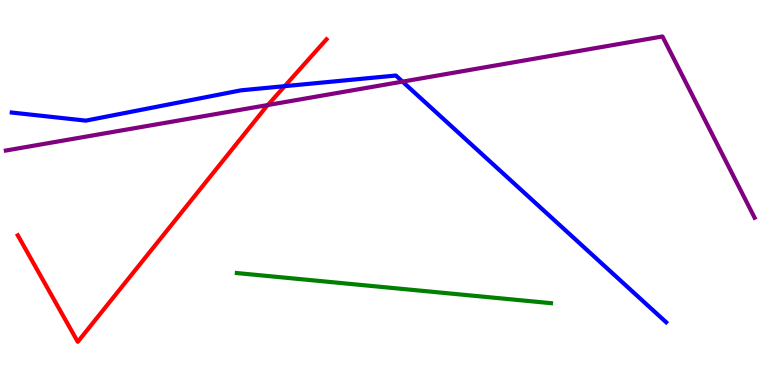[{'lines': ['blue', 'red'], 'intersections': [{'x': 3.67, 'y': 7.76}]}, {'lines': ['green', 'red'], 'intersections': []}, {'lines': ['purple', 'red'], 'intersections': [{'x': 3.46, 'y': 7.27}]}, {'lines': ['blue', 'green'], 'intersections': []}, {'lines': ['blue', 'purple'], 'intersections': [{'x': 5.19, 'y': 7.88}]}, {'lines': ['green', 'purple'], 'intersections': []}]